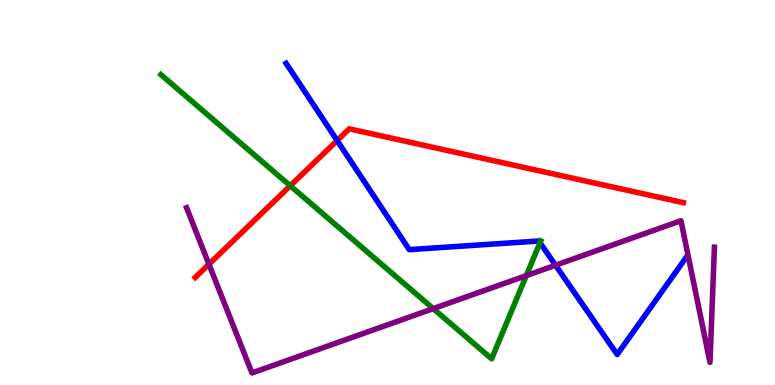[{'lines': ['blue', 'red'], 'intersections': [{'x': 4.35, 'y': 6.35}]}, {'lines': ['green', 'red'], 'intersections': [{'x': 3.75, 'y': 5.17}]}, {'lines': ['purple', 'red'], 'intersections': [{'x': 2.7, 'y': 3.14}]}, {'lines': ['blue', 'green'], 'intersections': [{'x': 6.97, 'y': 3.7}]}, {'lines': ['blue', 'purple'], 'intersections': [{'x': 7.17, 'y': 3.11}]}, {'lines': ['green', 'purple'], 'intersections': [{'x': 5.59, 'y': 1.98}, {'x': 6.79, 'y': 2.84}]}]